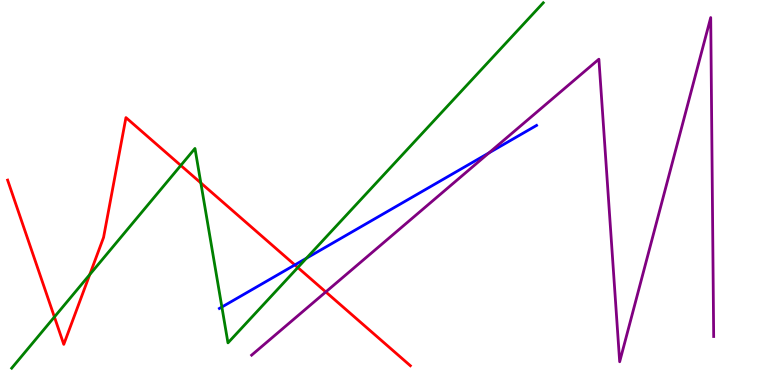[{'lines': ['blue', 'red'], 'intersections': [{'x': 3.8, 'y': 3.12}]}, {'lines': ['green', 'red'], 'intersections': [{'x': 0.702, 'y': 1.77}, {'x': 1.16, 'y': 2.87}, {'x': 2.33, 'y': 5.7}, {'x': 2.59, 'y': 5.25}, {'x': 3.84, 'y': 3.05}]}, {'lines': ['purple', 'red'], 'intersections': [{'x': 4.2, 'y': 2.42}]}, {'lines': ['blue', 'green'], 'intersections': [{'x': 2.86, 'y': 2.03}, {'x': 3.95, 'y': 3.29}]}, {'lines': ['blue', 'purple'], 'intersections': [{'x': 6.31, 'y': 6.03}]}, {'lines': ['green', 'purple'], 'intersections': []}]